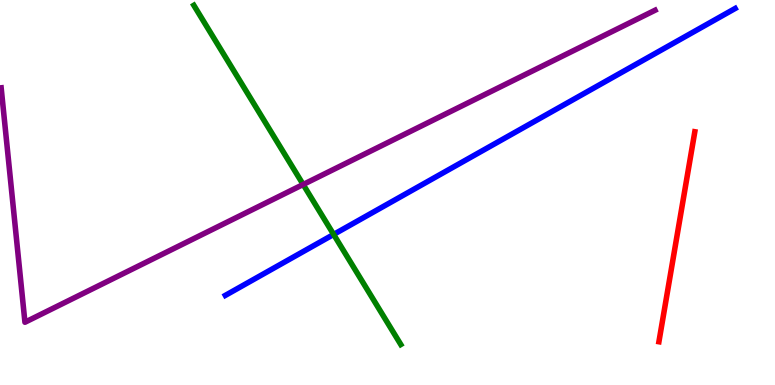[{'lines': ['blue', 'red'], 'intersections': []}, {'lines': ['green', 'red'], 'intersections': []}, {'lines': ['purple', 'red'], 'intersections': []}, {'lines': ['blue', 'green'], 'intersections': [{'x': 4.3, 'y': 3.91}]}, {'lines': ['blue', 'purple'], 'intersections': []}, {'lines': ['green', 'purple'], 'intersections': [{'x': 3.91, 'y': 5.21}]}]